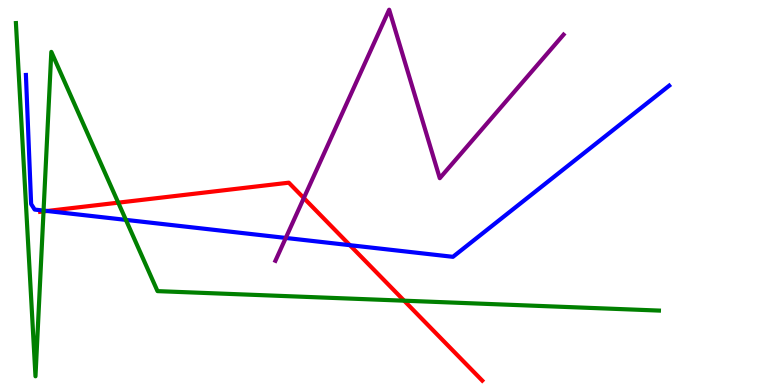[{'lines': ['blue', 'red'], 'intersections': [{'x': 0.609, 'y': 4.52}, {'x': 4.51, 'y': 3.63}]}, {'lines': ['green', 'red'], 'intersections': [{'x': 0.562, 'y': 4.51}, {'x': 1.53, 'y': 4.74}, {'x': 5.21, 'y': 2.19}]}, {'lines': ['purple', 'red'], 'intersections': [{'x': 3.92, 'y': 4.86}]}, {'lines': ['blue', 'green'], 'intersections': [{'x': 0.562, 'y': 4.53}, {'x': 1.62, 'y': 4.29}]}, {'lines': ['blue', 'purple'], 'intersections': [{'x': 3.69, 'y': 3.82}]}, {'lines': ['green', 'purple'], 'intersections': []}]